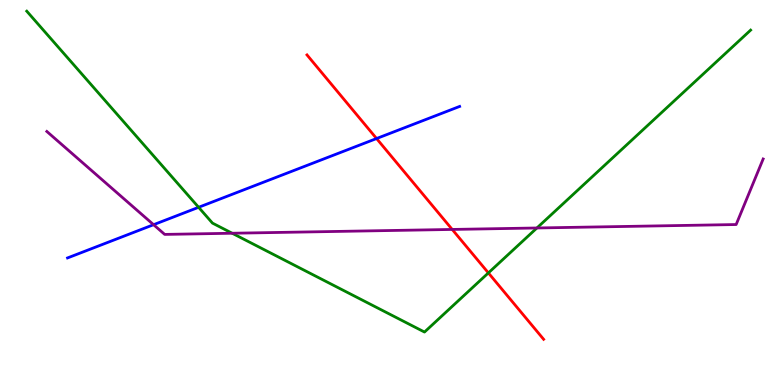[{'lines': ['blue', 'red'], 'intersections': [{'x': 4.86, 'y': 6.4}]}, {'lines': ['green', 'red'], 'intersections': [{'x': 6.3, 'y': 2.91}]}, {'lines': ['purple', 'red'], 'intersections': [{'x': 5.83, 'y': 4.04}]}, {'lines': ['blue', 'green'], 'intersections': [{'x': 2.56, 'y': 4.62}]}, {'lines': ['blue', 'purple'], 'intersections': [{'x': 1.98, 'y': 4.16}]}, {'lines': ['green', 'purple'], 'intersections': [{'x': 3.0, 'y': 3.94}, {'x': 6.93, 'y': 4.08}]}]